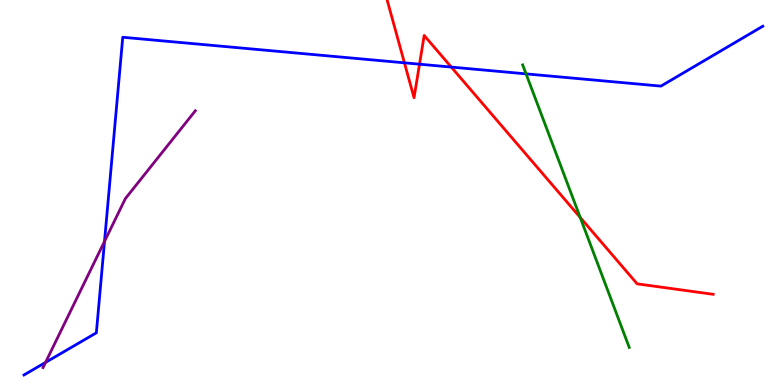[{'lines': ['blue', 'red'], 'intersections': [{'x': 5.22, 'y': 8.37}, {'x': 5.41, 'y': 8.33}, {'x': 5.82, 'y': 8.26}]}, {'lines': ['green', 'red'], 'intersections': [{'x': 7.49, 'y': 4.35}]}, {'lines': ['purple', 'red'], 'intersections': []}, {'lines': ['blue', 'green'], 'intersections': [{'x': 6.79, 'y': 8.08}]}, {'lines': ['blue', 'purple'], 'intersections': [{'x': 0.588, 'y': 0.587}, {'x': 1.35, 'y': 3.73}]}, {'lines': ['green', 'purple'], 'intersections': []}]